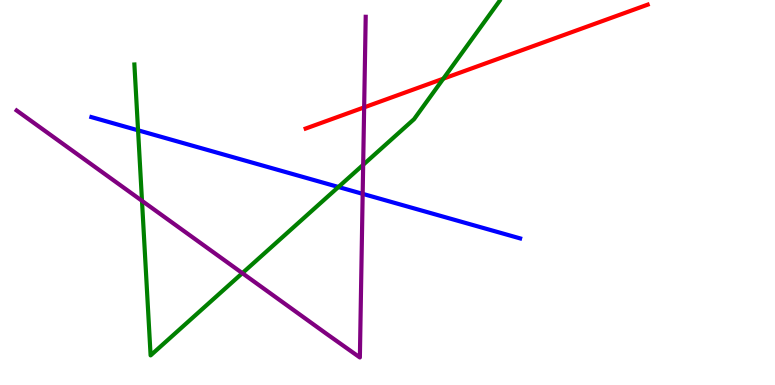[{'lines': ['blue', 'red'], 'intersections': []}, {'lines': ['green', 'red'], 'intersections': [{'x': 5.72, 'y': 7.96}]}, {'lines': ['purple', 'red'], 'intersections': [{'x': 4.7, 'y': 7.21}]}, {'lines': ['blue', 'green'], 'intersections': [{'x': 1.78, 'y': 6.62}, {'x': 4.37, 'y': 5.14}]}, {'lines': ['blue', 'purple'], 'intersections': [{'x': 4.68, 'y': 4.97}]}, {'lines': ['green', 'purple'], 'intersections': [{'x': 1.83, 'y': 4.78}, {'x': 3.13, 'y': 2.91}, {'x': 4.69, 'y': 5.72}]}]